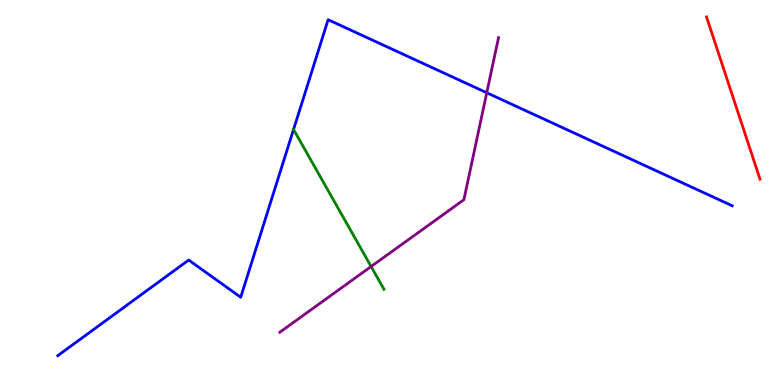[{'lines': ['blue', 'red'], 'intersections': []}, {'lines': ['green', 'red'], 'intersections': []}, {'lines': ['purple', 'red'], 'intersections': []}, {'lines': ['blue', 'green'], 'intersections': []}, {'lines': ['blue', 'purple'], 'intersections': [{'x': 6.28, 'y': 7.59}]}, {'lines': ['green', 'purple'], 'intersections': [{'x': 4.79, 'y': 3.08}]}]